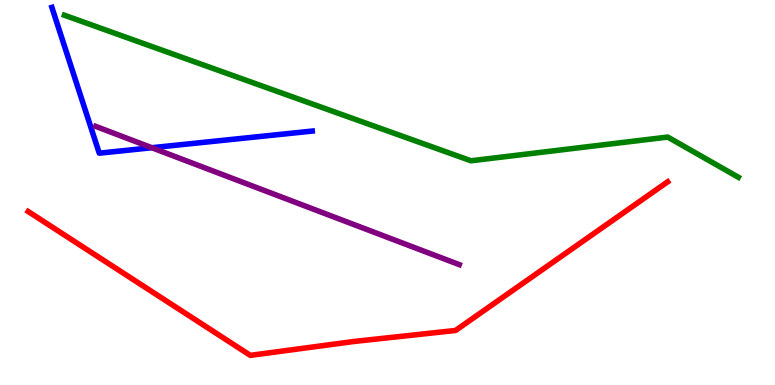[{'lines': ['blue', 'red'], 'intersections': []}, {'lines': ['green', 'red'], 'intersections': []}, {'lines': ['purple', 'red'], 'intersections': []}, {'lines': ['blue', 'green'], 'intersections': []}, {'lines': ['blue', 'purple'], 'intersections': [{'x': 1.96, 'y': 6.16}]}, {'lines': ['green', 'purple'], 'intersections': []}]